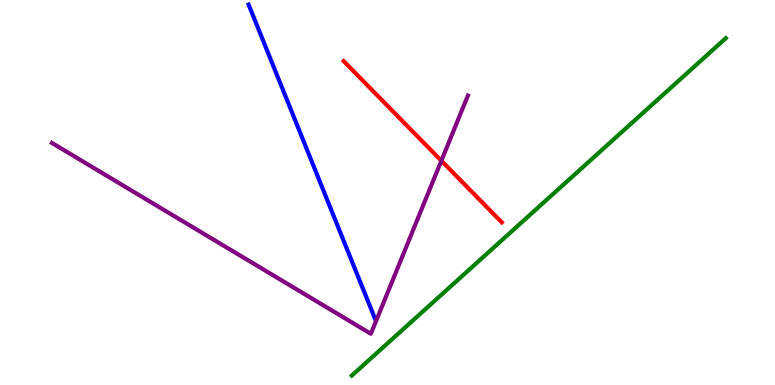[{'lines': ['blue', 'red'], 'intersections': []}, {'lines': ['green', 'red'], 'intersections': []}, {'lines': ['purple', 'red'], 'intersections': [{'x': 5.69, 'y': 5.83}]}, {'lines': ['blue', 'green'], 'intersections': []}, {'lines': ['blue', 'purple'], 'intersections': []}, {'lines': ['green', 'purple'], 'intersections': []}]